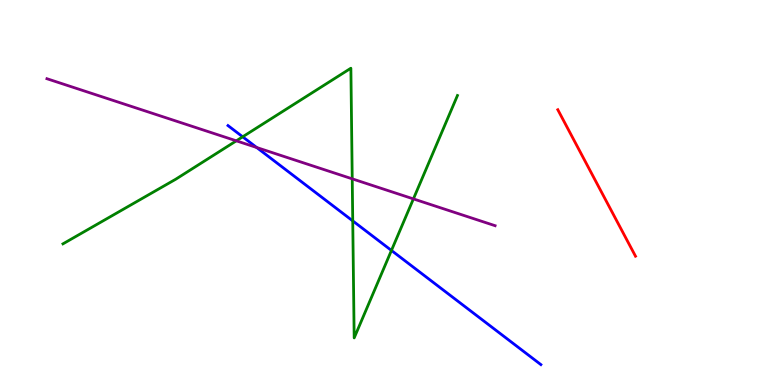[{'lines': ['blue', 'red'], 'intersections': []}, {'lines': ['green', 'red'], 'intersections': []}, {'lines': ['purple', 'red'], 'intersections': []}, {'lines': ['blue', 'green'], 'intersections': [{'x': 3.13, 'y': 6.45}, {'x': 4.55, 'y': 4.26}, {'x': 5.05, 'y': 3.49}]}, {'lines': ['blue', 'purple'], 'intersections': [{'x': 3.31, 'y': 6.17}]}, {'lines': ['green', 'purple'], 'intersections': [{'x': 3.05, 'y': 6.34}, {'x': 4.54, 'y': 5.35}, {'x': 5.33, 'y': 4.83}]}]